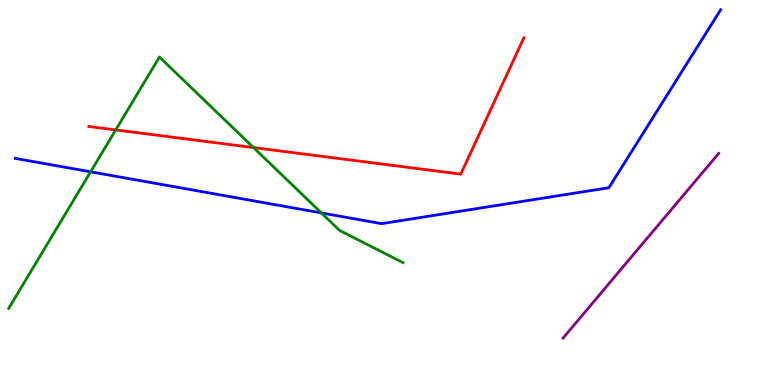[{'lines': ['blue', 'red'], 'intersections': []}, {'lines': ['green', 'red'], 'intersections': [{'x': 1.49, 'y': 6.63}, {'x': 3.27, 'y': 6.17}]}, {'lines': ['purple', 'red'], 'intersections': []}, {'lines': ['blue', 'green'], 'intersections': [{'x': 1.17, 'y': 5.54}, {'x': 4.15, 'y': 4.47}]}, {'lines': ['blue', 'purple'], 'intersections': []}, {'lines': ['green', 'purple'], 'intersections': []}]